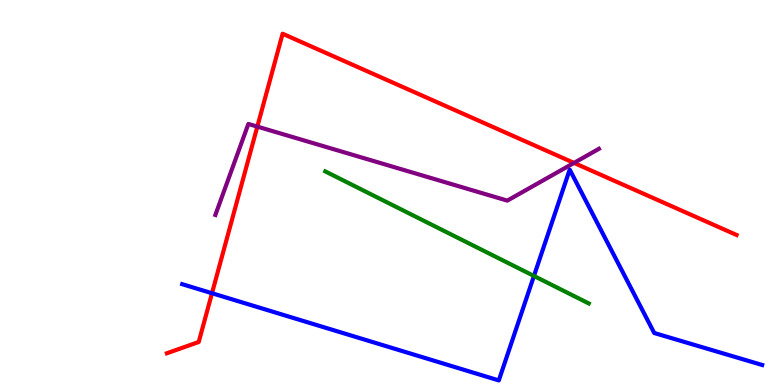[{'lines': ['blue', 'red'], 'intersections': [{'x': 2.74, 'y': 2.38}]}, {'lines': ['green', 'red'], 'intersections': []}, {'lines': ['purple', 'red'], 'intersections': [{'x': 3.32, 'y': 6.71}, {'x': 7.41, 'y': 5.77}]}, {'lines': ['blue', 'green'], 'intersections': [{'x': 6.89, 'y': 2.83}]}, {'lines': ['blue', 'purple'], 'intersections': []}, {'lines': ['green', 'purple'], 'intersections': []}]